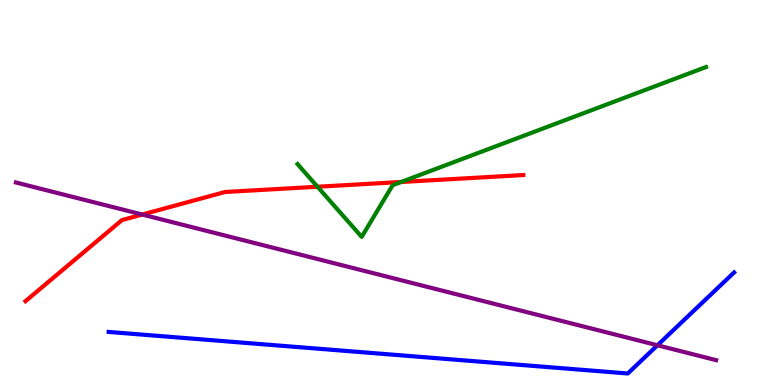[{'lines': ['blue', 'red'], 'intersections': []}, {'lines': ['green', 'red'], 'intersections': [{'x': 4.1, 'y': 5.15}, {'x': 5.18, 'y': 5.27}]}, {'lines': ['purple', 'red'], 'intersections': [{'x': 1.84, 'y': 4.43}]}, {'lines': ['blue', 'green'], 'intersections': []}, {'lines': ['blue', 'purple'], 'intersections': [{'x': 8.48, 'y': 1.03}]}, {'lines': ['green', 'purple'], 'intersections': []}]